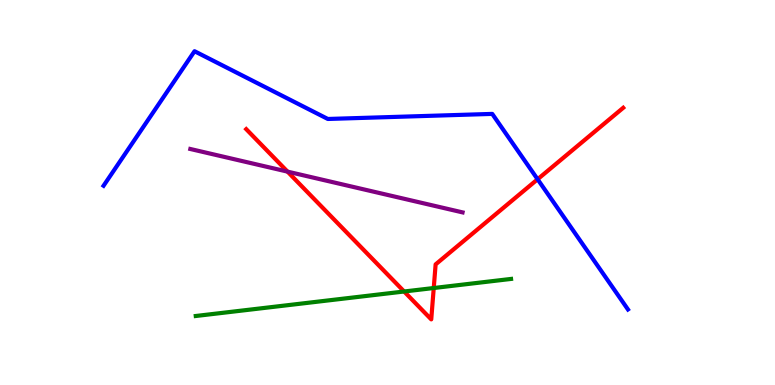[{'lines': ['blue', 'red'], 'intersections': [{'x': 6.94, 'y': 5.34}]}, {'lines': ['green', 'red'], 'intersections': [{'x': 5.21, 'y': 2.43}, {'x': 5.6, 'y': 2.52}]}, {'lines': ['purple', 'red'], 'intersections': [{'x': 3.71, 'y': 5.54}]}, {'lines': ['blue', 'green'], 'intersections': []}, {'lines': ['blue', 'purple'], 'intersections': []}, {'lines': ['green', 'purple'], 'intersections': []}]